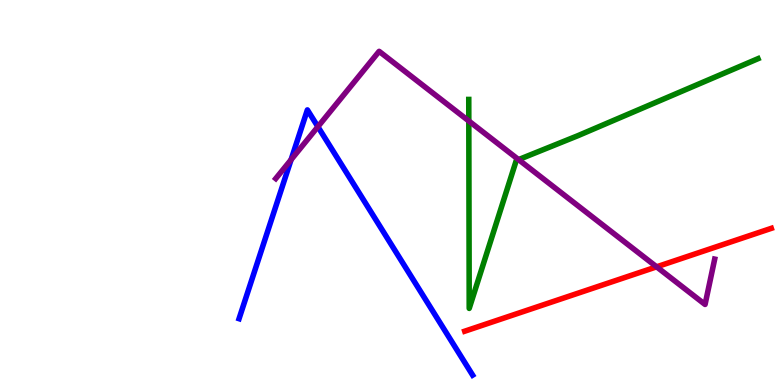[{'lines': ['blue', 'red'], 'intersections': []}, {'lines': ['green', 'red'], 'intersections': []}, {'lines': ['purple', 'red'], 'intersections': [{'x': 8.47, 'y': 3.07}]}, {'lines': ['blue', 'green'], 'intersections': []}, {'lines': ['blue', 'purple'], 'intersections': [{'x': 3.76, 'y': 5.85}, {'x': 4.1, 'y': 6.71}]}, {'lines': ['green', 'purple'], 'intersections': [{'x': 6.05, 'y': 6.86}, {'x': 6.69, 'y': 5.85}]}]